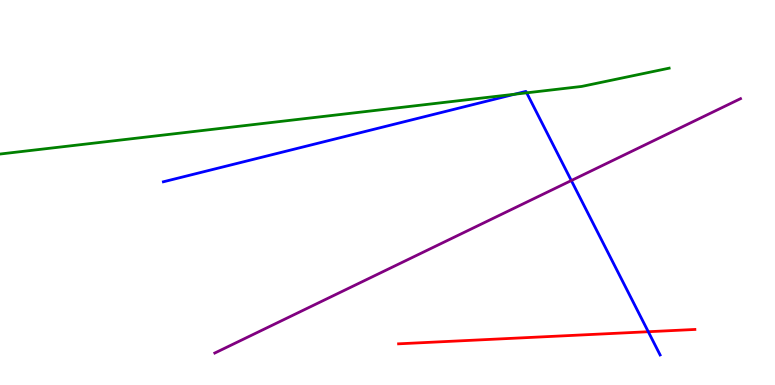[{'lines': ['blue', 'red'], 'intersections': [{'x': 8.36, 'y': 1.38}]}, {'lines': ['green', 'red'], 'intersections': []}, {'lines': ['purple', 'red'], 'intersections': []}, {'lines': ['blue', 'green'], 'intersections': [{'x': 6.64, 'y': 7.55}, {'x': 6.8, 'y': 7.59}]}, {'lines': ['blue', 'purple'], 'intersections': [{'x': 7.37, 'y': 5.31}]}, {'lines': ['green', 'purple'], 'intersections': []}]